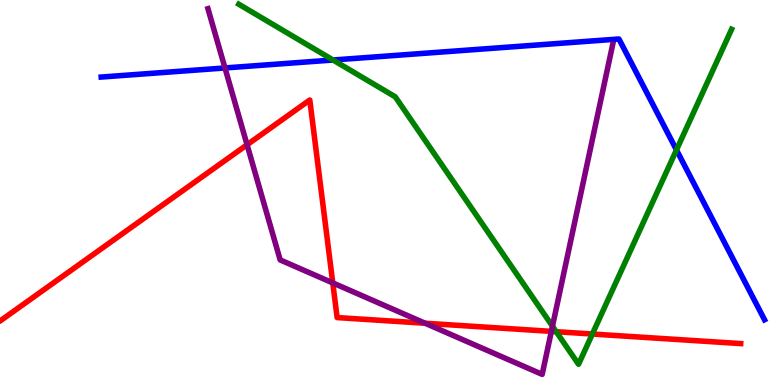[{'lines': ['blue', 'red'], 'intersections': []}, {'lines': ['green', 'red'], 'intersections': [{'x': 7.18, 'y': 1.38}, {'x': 7.64, 'y': 1.32}]}, {'lines': ['purple', 'red'], 'intersections': [{'x': 3.19, 'y': 6.24}, {'x': 4.29, 'y': 2.65}, {'x': 5.49, 'y': 1.6}, {'x': 7.11, 'y': 1.39}]}, {'lines': ['blue', 'green'], 'intersections': [{'x': 4.3, 'y': 8.44}, {'x': 8.73, 'y': 6.11}]}, {'lines': ['blue', 'purple'], 'intersections': [{'x': 2.9, 'y': 8.24}]}, {'lines': ['green', 'purple'], 'intersections': [{'x': 7.13, 'y': 1.53}]}]